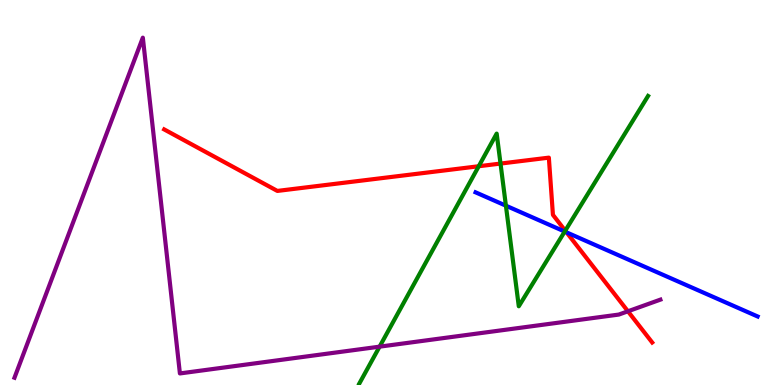[{'lines': ['blue', 'red'], 'intersections': [{'x': 7.31, 'y': 3.96}]}, {'lines': ['green', 'red'], 'intersections': [{'x': 6.18, 'y': 5.68}, {'x': 6.46, 'y': 5.75}, {'x': 7.29, 'y': 4.01}]}, {'lines': ['purple', 'red'], 'intersections': [{'x': 8.1, 'y': 1.91}]}, {'lines': ['blue', 'green'], 'intersections': [{'x': 6.53, 'y': 4.66}, {'x': 7.29, 'y': 3.99}]}, {'lines': ['blue', 'purple'], 'intersections': []}, {'lines': ['green', 'purple'], 'intersections': [{'x': 4.9, 'y': 0.996}]}]